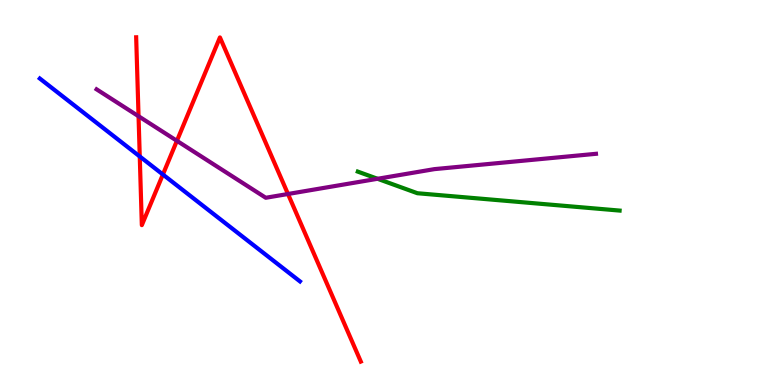[{'lines': ['blue', 'red'], 'intersections': [{'x': 1.8, 'y': 5.94}, {'x': 2.1, 'y': 5.47}]}, {'lines': ['green', 'red'], 'intersections': []}, {'lines': ['purple', 'red'], 'intersections': [{'x': 1.79, 'y': 6.98}, {'x': 2.28, 'y': 6.34}, {'x': 3.72, 'y': 4.96}]}, {'lines': ['blue', 'green'], 'intersections': []}, {'lines': ['blue', 'purple'], 'intersections': []}, {'lines': ['green', 'purple'], 'intersections': [{'x': 4.87, 'y': 5.36}]}]